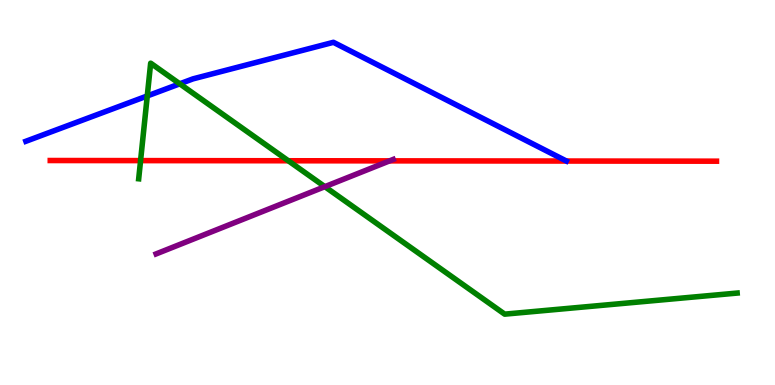[{'lines': ['blue', 'red'], 'intersections': []}, {'lines': ['green', 'red'], 'intersections': [{'x': 1.81, 'y': 5.83}, {'x': 3.72, 'y': 5.82}]}, {'lines': ['purple', 'red'], 'intersections': [{'x': 5.03, 'y': 5.82}]}, {'lines': ['blue', 'green'], 'intersections': [{'x': 1.9, 'y': 7.51}, {'x': 2.32, 'y': 7.82}]}, {'lines': ['blue', 'purple'], 'intersections': []}, {'lines': ['green', 'purple'], 'intersections': [{'x': 4.19, 'y': 5.15}]}]